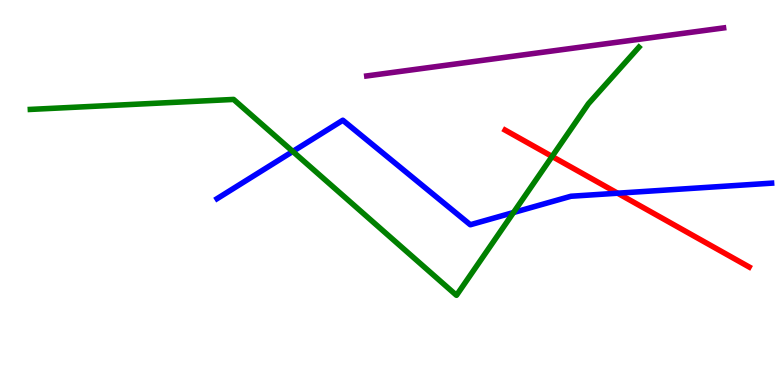[{'lines': ['blue', 'red'], 'intersections': [{'x': 7.97, 'y': 4.98}]}, {'lines': ['green', 'red'], 'intersections': [{'x': 7.12, 'y': 5.94}]}, {'lines': ['purple', 'red'], 'intersections': []}, {'lines': ['blue', 'green'], 'intersections': [{'x': 3.78, 'y': 6.07}, {'x': 6.63, 'y': 4.48}]}, {'lines': ['blue', 'purple'], 'intersections': []}, {'lines': ['green', 'purple'], 'intersections': []}]